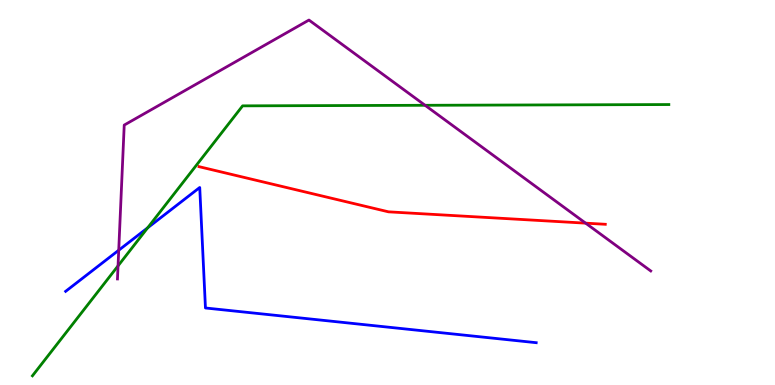[{'lines': ['blue', 'red'], 'intersections': []}, {'lines': ['green', 'red'], 'intersections': []}, {'lines': ['purple', 'red'], 'intersections': [{'x': 7.56, 'y': 4.2}]}, {'lines': ['blue', 'green'], 'intersections': [{'x': 1.91, 'y': 4.08}]}, {'lines': ['blue', 'purple'], 'intersections': [{'x': 1.53, 'y': 3.5}]}, {'lines': ['green', 'purple'], 'intersections': [{'x': 1.52, 'y': 3.09}, {'x': 5.48, 'y': 7.27}]}]